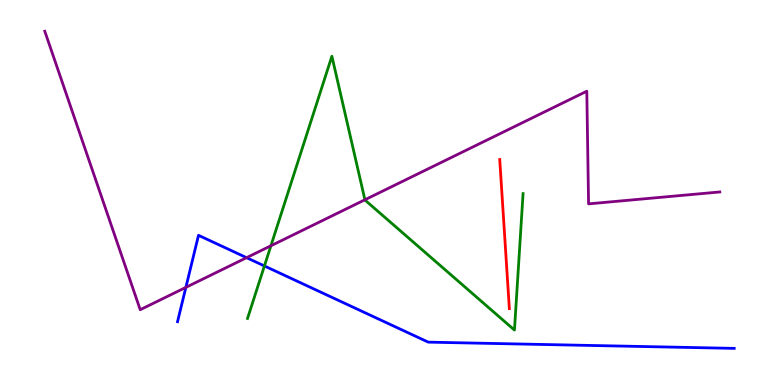[{'lines': ['blue', 'red'], 'intersections': []}, {'lines': ['green', 'red'], 'intersections': []}, {'lines': ['purple', 'red'], 'intersections': []}, {'lines': ['blue', 'green'], 'intersections': [{'x': 3.41, 'y': 3.09}]}, {'lines': ['blue', 'purple'], 'intersections': [{'x': 2.4, 'y': 2.54}, {'x': 3.18, 'y': 3.31}]}, {'lines': ['green', 'purple'], 'intersections': [{'x': 3.5, 'y': 3.62}, {'x': 4.71, 'y': 4.81}]}]